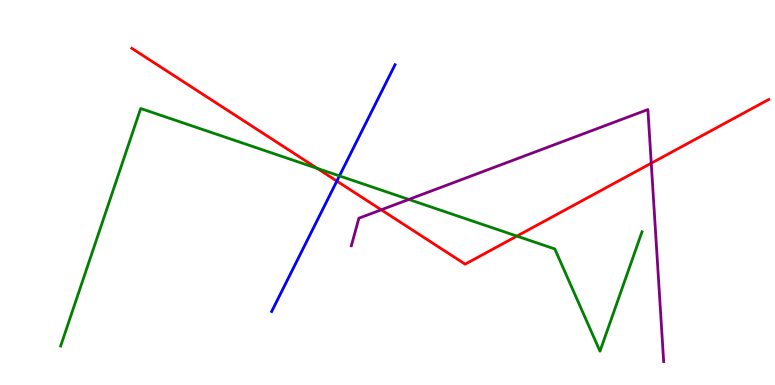[{'lines': ['blue', 'red'], 'intersections': [{'x': 4.35, 'y': 5.3}]}, {'lines': ['green', 'red'], 'intersections': [{'x': 4.09, 'y': 5.63}, {'x': 6.67, 'y': 3.87}]}, {'lines': ['purple', 'red'], 'intersections': [{'x': 4.92, 'y': 4.55}, {'x': 8.4, 'y': 5.76}]}, {'lines': ['blue', 'green'], 'intersections': [{'x': 4.38, 'y': 5.43}]}, {'lines': ['blue', 'purple'], 'intersections': []}, {'lines': ['green', 'purple'], 'intersections': [{'x': 5.27, 'y': 4.82}]}]